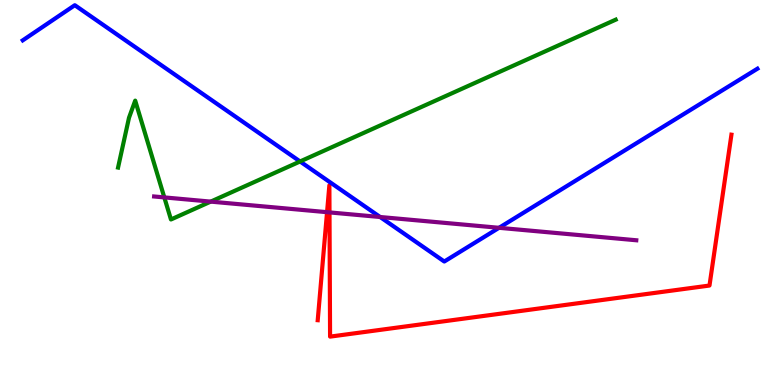[{'lines': ['blue', 'red'], 'intersections': []}, {'lines': ['green', 'red'], 'intersections': []}, {'lines': ['purple', 'red'], 'intersections': [{'x': 4.22, 'y': 4.49}, {'x': 4.25, 'y': 4.48}]}, {'lines': ['blue', 'green'], 'intersections': [{'x': 3.87, 'y': 5.81}]}, {'lines': ['blue', 'purple'], 'intersections': [{'x': 4.9, 'y': 4.36}, {'x': 6.44, 'y': 4.08}]}, {'lines': ['green', 'purple'], 'intersections': [{'x': 2.12, 'y': 4.87}, {'x': 2.72, 'y': 4.76}]}]